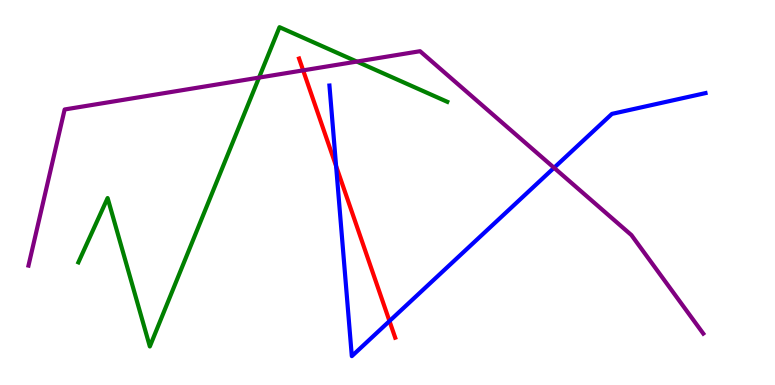[{'lines': ['blue', 'red'], 'intersections': [{'x': 4.34, 'y': 5.69}, {'x': 5.03, 'y': 1.66}]}, {'lines': ['green', 'red'], 'intersections': []}, {'lines': ['purple', 'red'], 'intersections': [{'x': 3.91, 'y': 8.17}]}, {'lines': ['blue', 'green'], 'intersections': []}, {'lines': ['blue', 'purple'], 'intersections': [{'x': 7.15, 'y': 5.64}]}, {'lines': ['green', 'purple'], 'intersections': [{'x': 3.34, 'y': 7.98}, {'x': 4.6, 'y': 8.4}]}]